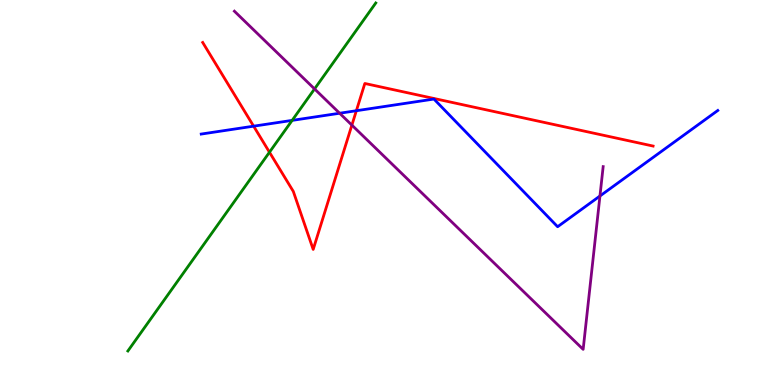[{'lines': ['blue', 'red'], 'intersections': [{'x': 3.27, 'y': 6.72}, {'x': 4.6, 'y': 7.12}]}, {'lines': ['green', 'red'], 'intersections': [{'x': 3.48, 'y': 6.05}]}, {'lines': ['purple', 'red'], 'intersections': [{'x': 4.54, 'y': 6.75}]}, {'lines': ['blue', 'green'], 'intersections': [{'x': 3.77, 'y': 6.87}]}, {'lines': ['blue', 'purple'], 'intersections': [{'x': 4.38, 'y': 7.06}, {'x': 7.74, 'y': 4.91}]}, {'lines': ['green', 'purple'], 'intersections': [{'x': 4.06, 'y': 7.69}]}]